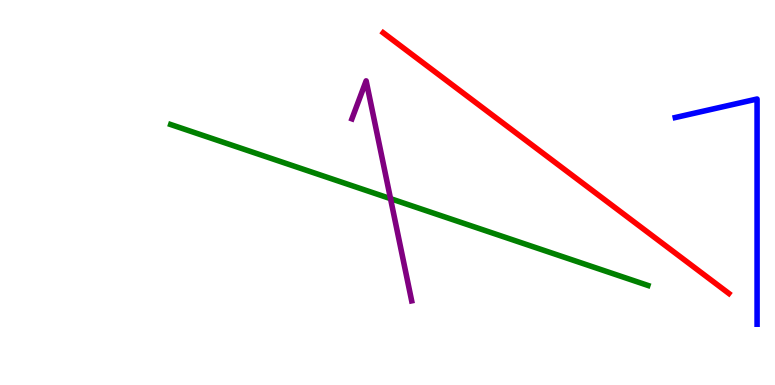[{'lines': ['blue', 'red'], 'intersections': []}, {'lines': ['green', 'red'], 'intersections': []}, {'lines': ['purple', 'red'], 'intersections': []}, {'lines': ['blue', 'green'], 'intersections': []}, {'lines': ['blue', 'purple'], 'intersections': []}, {'lines': ['green', 'purple'], 'intersections': [{'x': 5.04, 'y': 4.84}]}]